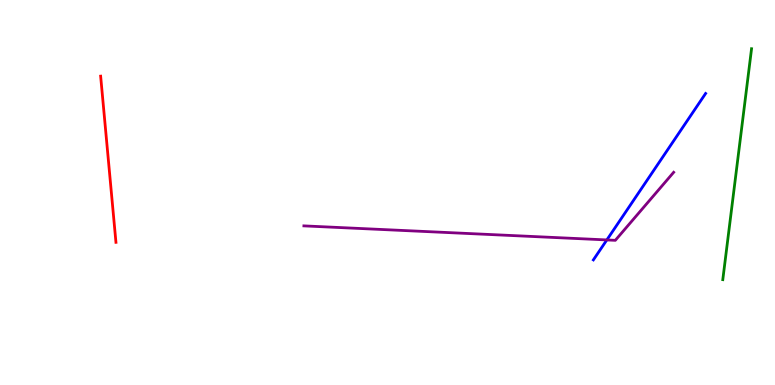[{'lines': ['blue', 'red'], 'intersections': []}, {'lines': ['green', 'red'], 'intersections': []}, {'lines': ['purple', 'red'], 'intersections': []}, {'lines': ['blue', 'green'], 'intersections': []}, {'lines': ['blue', 'purple'], 'intersections': [{'x': 7.83, 'y': 3.77}]}, {'lines': ['green', 'purple'], 'intersections': []}]